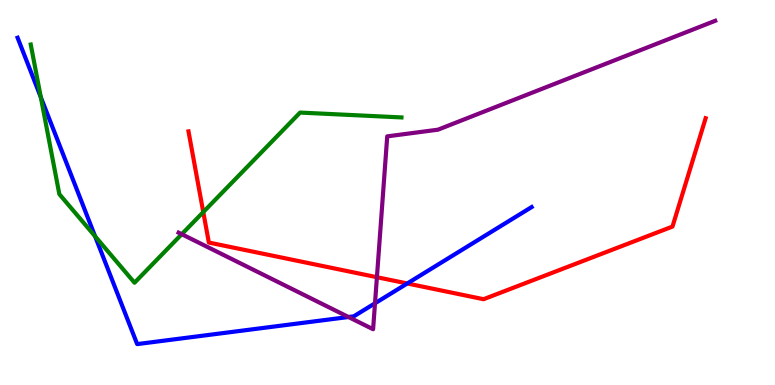[{'lines': ['blue', 'red'], 'intersections': [{'x': 5.26, 'y': 2.64}]}, {'lines': ['green', 'red'], 'intersections': [{'x': 2.62, 'y': 4.49}]}, {'lines': ['purple', 'red'], 'intersections': [{'x': 4.86, 'y': 2.8}]}, {'lines': ['blue', 'green'], 'intersections': [{'x': 0.527, 'y': 7.47}, {'x': 1.23, 'y': 3.86}]}, {'lines': ['blue', 'purple'], 'intersections': [{'x': 4.5, 'y': 1.77}, {'x': 4.84, 'y': 2.12}]}, {'lines': ['green', 'purple'], 'intersections': [{'x': 2.35, 'y': 3.92}]}]